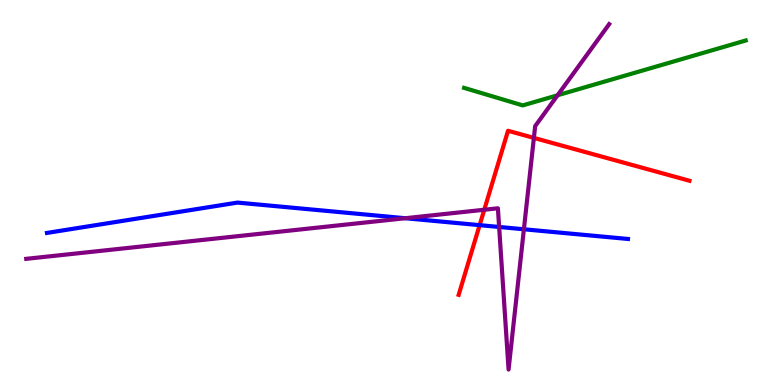[{'lines': ['blue', 'red'], 'intersections': [{'x': 6.19, 'y': 4.15}]}, {'lines': ['green', 'red'], 'intersections': []}, {'lines': ['purple', 'red'], 'intersections': [{'x': 6.25, 'y': 4.55}, {'x': 6.89, 'y': 6.42}]}, {'lines': ['blue', 'green'], 'intersections': []}, {'lines': ['blue', 'purple'], 'intersections': [{'x': 5.23, 'y': 4.33}, {'x': 6.44, 'y': 4.1}, {'x': 6.76, 'y': 4.04}]}, {'lines': ['green', 'purple'], 'intersections': [{'x': 7.19, 'y': 7.53}]}]